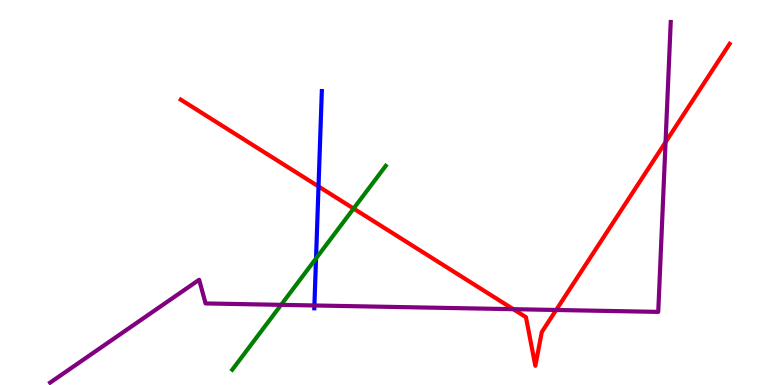[{'lines': ['blue', 'red'], 'intersections': [{'x': 4.11, 'y': 5.16}]}, {'lines': ['green', 'red'], 'intersections': [{'x': 4.56, 'y': 4.58}]}, {'lines': ['purple', 'red'], 'intersections': [{'x': 6.62, 'y': 1.97}, {'x': 7.18, 'y': 1.95}, {'x': 8.59, 'y': 6.31}]}, {'lines': ['blue', 'green'], 'intersections': [{'x': 4.08, 'y': 3.29}]}, {'lines': ['blue', 'purple'], 'intersections': [{'x': 4.06, 'y': 2.07}]}, {'lines': ['green', 'purple'], 'intersections': [{'x': 3.63, 'y': 2.08}]}]